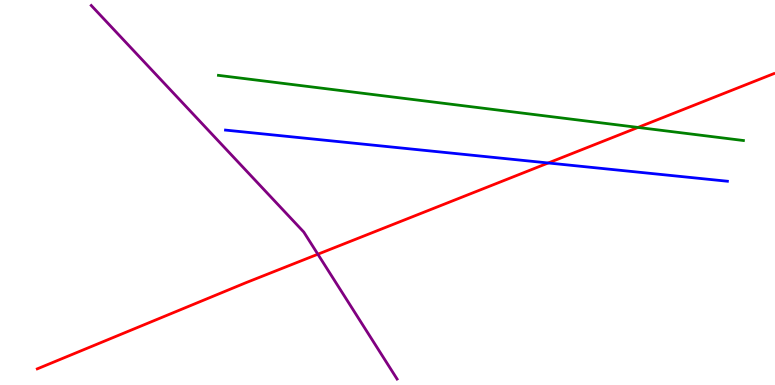[{'lines': ['blue', 'red'], 'intersections': [{'x': 7.07, 'y': 5.77}]}, {'lines': ['green', 'red'], 'intersections': [{'x': 8.23, 'y': 6.69}]}, {'lines': ['purple', 'red'], 'intersections': [{'x': 4.1, 'y': 3.4}]}, {'lines': ['blue', 'green'], 'intersections': []}, {'lines': ['blue', 'purple'], 'intersections': []}, {'lines': ['green', 'purple'], 'intersections': []}]